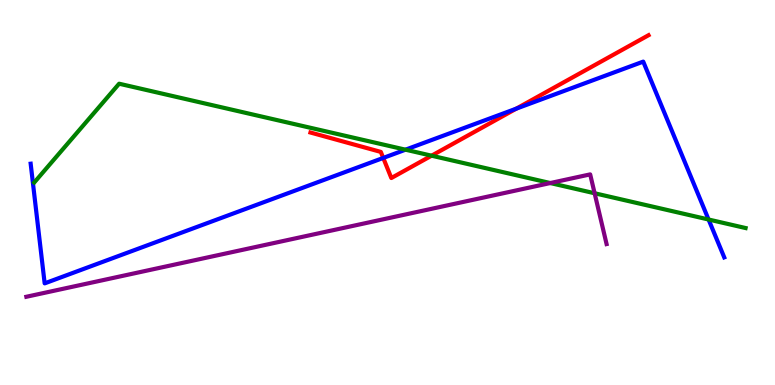[{'lines': ['blue', 'red'], 'intersections': [{'x': 4.95, 'y': 5.9}, {'x': 6.66, 'y': 7.18}]}, {'lines': ['green', 'red'], 'intersections': [{'x': 5.57, 'y': 5.96}]}, {'lines': ['purple', 'red'], 'intersections': []}, {'lines': ['blue', 'green'], 'intersections': [{'x': 5.23, 'y': 6.11}, {'x': 9.14, 'y': 4.3}]}, {'lines': ['blue', 'purple'], 'intersections': []}, {'lines': ['green', 'purple'], 'intersections': [{'x': 7.1, 'y': 5.25}, {'x': 7.67, 'y': 4.98}]}]